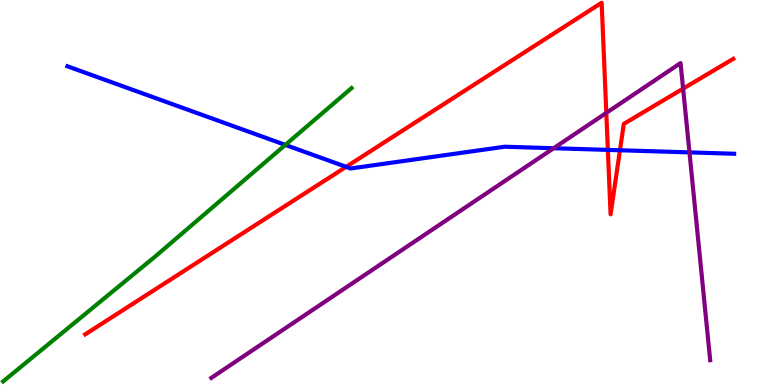[{'lines': ['blue', 'red'], 'intersections': [{'x': 4.47, 'y': 5.67}, {'x': 7.84, 'y': 6.11}, {'x': 8.0, 'y': 6.1}]}, {'lines': ['green', 'red'], 'intersections': []}, {'lines': ['purple', 'red'], 'intersections': [{'x': 7.82, 'y': 7.07}, {'x': 8.81, 'y': 7.7}]}, {'lines': ['blue', 'green'], 'intersections': [{'x': 3.68, 'y': 6.24}]}, {'lines': ['blue', 'purple'], 'intersections': [{'x': 7.14, 'y': 6.15}, {'x': 8.9, 'y': 6.04}]}, {'lines': ['green', 'purple'], 'intersections': []}]